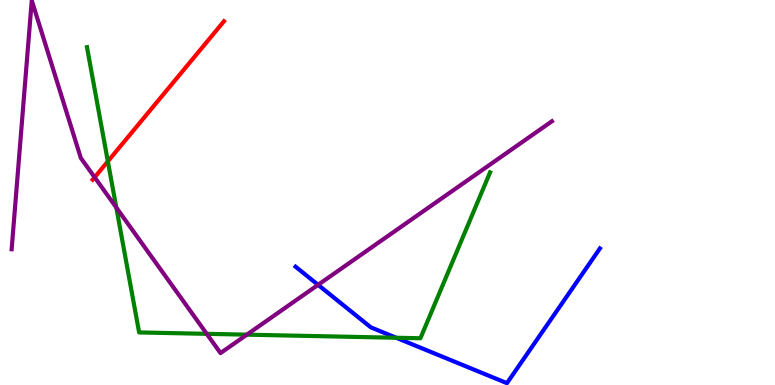[{'lines': ['blue', 'red'], 'intersections': []}, {'lines': ['green', 'red'], 'intersections': [{'x': 1.39, 'y': 5.81}]}, {'lines': ['purple', 'red'], 'intersections': [{'x': 1.22, 'y': 5.39}]}, {'lines': ['blue', 'green'], 'intersections': [{'x': 5.11, 'y': 1.23}]}, {'lines': ['blue', 'purple'], 'intersections': [{'x': 4.1, 'y': 2.6}]}, {'lines': ['green', 'purple'], 'intersections': [{'x': 1.5, 'y': 4.61}, {'x': 2.67, 'y': 1.33}, {'x': 3.18, 'y': 1.31}]}]